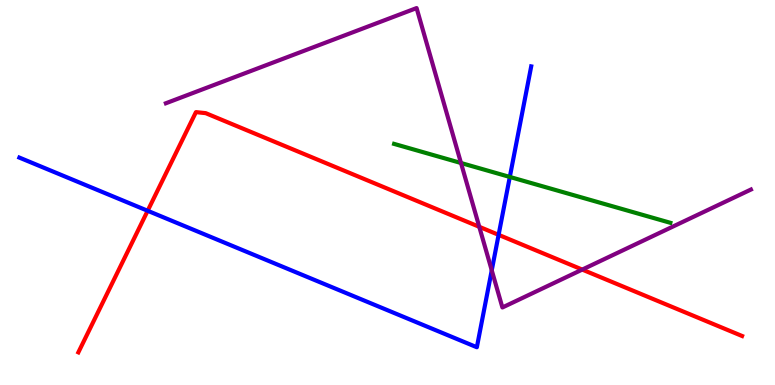[{'lines': ['blue', 'red'], 'intersections': [{'x': 1.91, 'y': 4.53}, {'x': 6.43, 'y': 3.9}]}, {'lines': ['green', 'red'], 'intersections': []}, {'lines': ['purple', 'red'], 'intersections': [{'x': 6.18, 'y': 4.11}, {'x': 7.51, 'y': 3.0}]}, {'lines': ['blue', 'green'], 'intersections': [{'x': 6.58, 'y': 5.4}]}, {'lines': ['blue', 'purple'], 'intersections': [{'x': 6.35, 'y': 2.98}]}, {'lines': ['green', 'purple'], 'intersections': [{'x': 5.95, 'y': 5.77}]}]